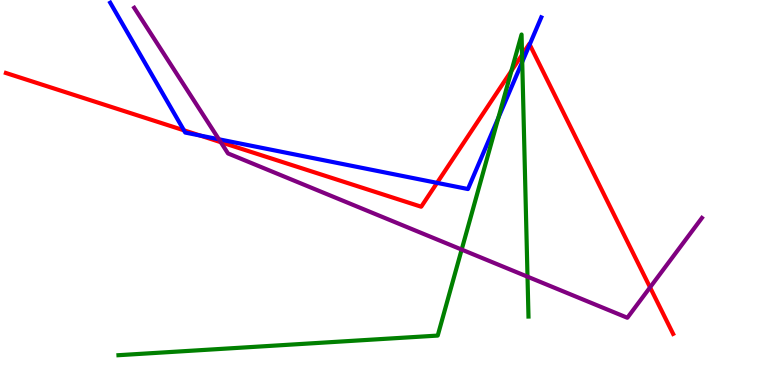[{'lines': ['blue', 'red'], 'intersections': [{'x': 2.37, 'y': 6.61}, {'x': 2.58, 'y': 6.48}, {'x': 5.64, 'y': 5.25}, {'x': 6.83, 'y': 8.84}]}, {'lines': ['green', 'red'], 'intersections': [{'x': 6.6, 'y': 8.16}, {'x': 6.74, 'y': 8.58}]}, {'lines': ['purple', 'red'], 'intersections': [{'x': 2.85, 'y': 6.31}, {'x': 8.39, 'y': 2.54}]}, {'lines': ['blue', 'green'], 'intersections': [{'x': 6.43, 'y': 6.94}, {'x': 6.74, 'y': 8.39}]}, {'lines': ['blue', 'purple'], 'intersections': [{'x': 2.82, 'y': 6.38}]}, {'lines': ['green', 'purple'], 'intersections': [{'x': 5.96, 'y': 3.52}, {'x': 6.81, 'y': 2.81}]}]